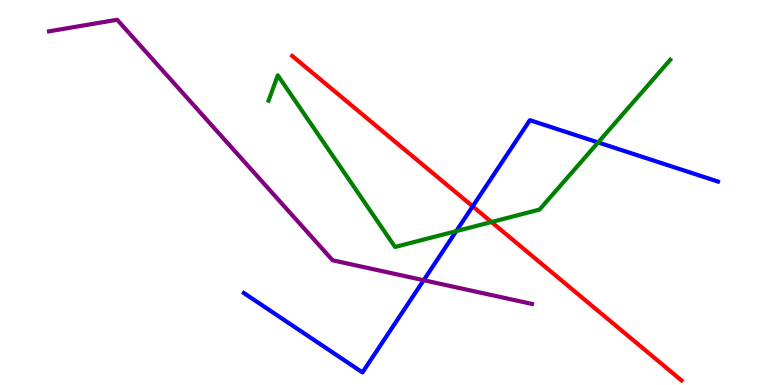[{'lines': ['blue', 'red'], 'intersections': [{'x': 6.1, 'y': 4.64}]}, {'lines': ['green', 'red'], 'intersections': [{'x': 6.34, 'y': 4.23}]}, {'lines': ['purple', 'red'], 'intersections': []}, {'lines': ['blue', 'green'], 'intersections': [{'x': 5.89, 'y': 4.0}, {'x': 7.72, 'y': 6.3}]}, {'lines': ['blue', 'purple'], 'intersections': [{'x': 5.47, 'y': 2.72}]}, {'lines': ['green', 'purple'], 'intersections': []}]